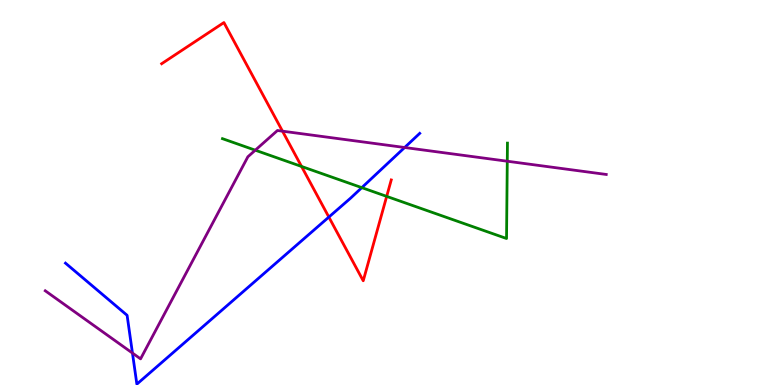[{'lines': ['blue', 'red'], 'intersections': [{'x': 4.24, 'y': 4.36}]}, {'lines': ['green', 'red'], 'intersections': [{'x': 3.89, 'y': 5.68}, {'x': 4.99, 'y': 4.9}]}, {'lines': ['purple', 'red'], 'intersections': [{'x': 3.65, 'y': 6.59}]}, {'lines': ['blue', 'green'], 'intersections': [{'x': 4.67, 'y': 5.13}]}, {'lines': ['blue', 'purple'], 'intersections': [{'x': 1.71, 'y': 0.829}, {'x': 5.22, 'y': 6.17}]}, {'lines': ['green', 'purple'], 'intersections': [{'x': 3.29, 'y': 6.1}, {'x': 6.55, 'y': 5.81}]}]